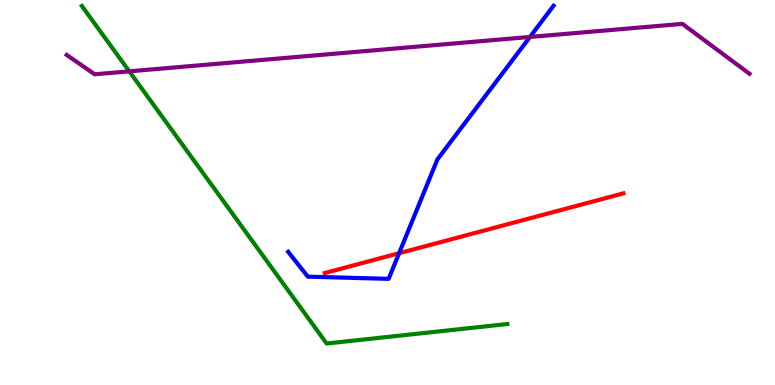[{'lines': ['blue', 'red'], 'intersections': [{'x': 5.15, 'y': 3.42}]}, {'lines': ['green', 'red'], 'intersections': []}, {'lines': ['purple', 'red'], 'intersections': []}, {'lines': ['blue', 'green'], 'intersections': []}, {'lines': ['blue', 'purple'], 'intersections': [{'x': 6.84, 'y': 9.04}]}, {'lines': ['green', 'purple'], 'intersections': [{'x': 1.67, 'y': 8.15}]}]